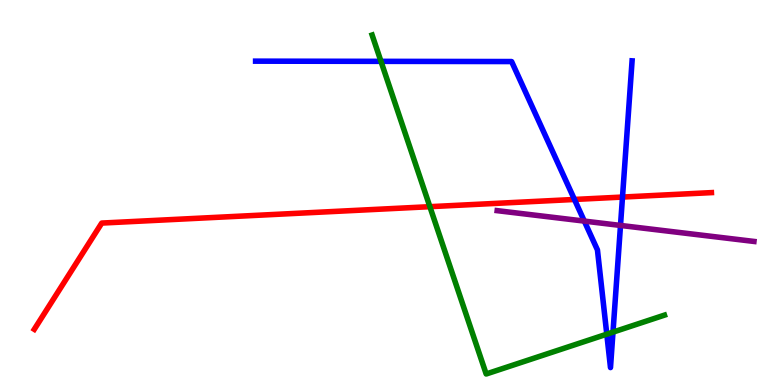[{'lines': ['blue', 'red'], 'intersections': [{'x': 7.41, 'y': 4.82}, {'x': 8.03, 'y': 4.88}]}, {'lines': ['green', 'red'], 'intersections': [{'x': 5.55, 'y': 4.63}]}, {'lines': ['purple', 'red'], 'intersections': []}, {'lines': ['blue', 'green'], 'intersections': [{'x': 4.92, 'y': 8.41}, {'x': 7.83, 'y': 1.32}, {'x': 7.91, 'y': 1.37}]}, {'lines': ['blue', 'purple'], 'intersections': [{'x': 7.54, 'y': 4.26}, {'x': 8.01, 'y': 4.14}]}, {'lines': ['green', 'purple'], 'intersections': []}]